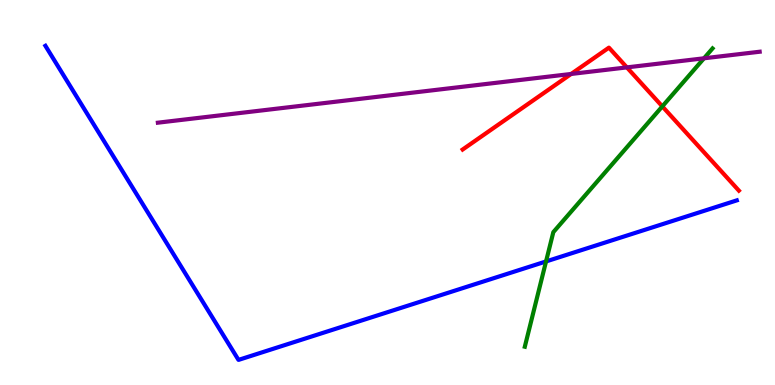[{'lines': ['blue', 'red'], 'intersections': []}, {'lines': ['green', 'red'], 'intersections': [{'x': 8.55, 'y': 7.24}]}, {'lines': ['purple', 'red'], 'intersections': [{'x': 7.37, 'y': 8.08}, {'x': 8.09, 'y': 8.25}]}, {'lines': ['blue', 'green'], 'intersections': [{'x': 7.05, 'y': 3.21}]}, {'lines': ['blue', 'purple'], 'intersections': []}, {'lines': ['green', 'purple'], 'intersections': [{'x': 9.08, 'y': 8.49}]}]